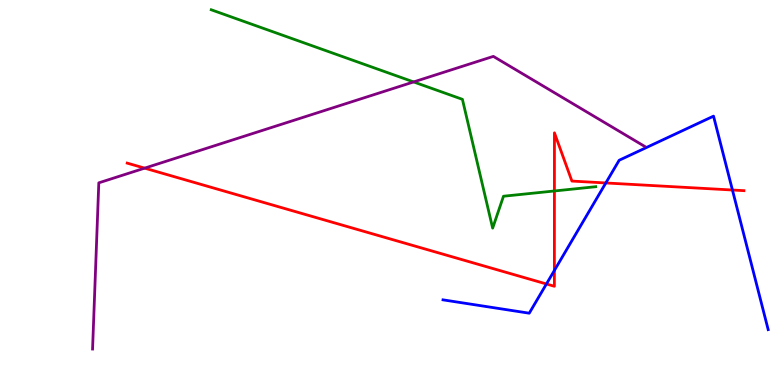[{'lines': ['blue', 'red'], 'intersections': [{'x': 7.05, 'y': 2.62}, {'x': 7.15, 'y': 2.98}, {'x': 7.82, 'y': 5.25}, {'x': 9.45, 'y': 5.06}]}, {'lines': ['green', 'red'], 'intersections': [{'x': 7.15, 'y': 5.04}]}, {'lines': ['purple', 'red'], 'intersections': [{'x': 1.87, 'y': 5.63}]}, {'lines': ['blue', 'green'], 'intersections': []}, {'lines': ['blue', 'purple'], 'intersections': []}, {'lines': ['green', 'purple'], 'intersections': [{'x': 5.34, 'y': 7.87}]}]